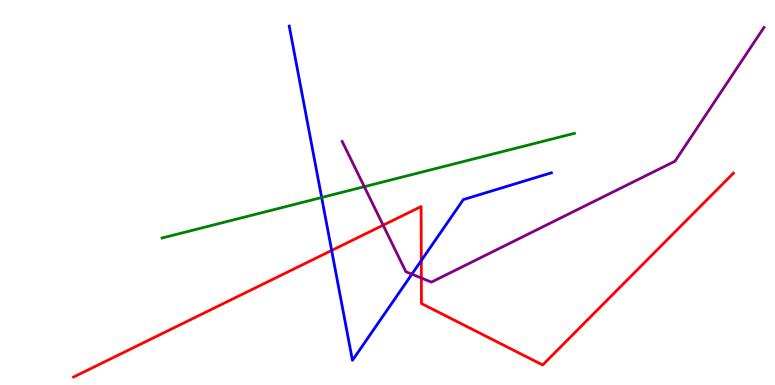[{'lines': ['blue', 'red'], 'intersections': [{'x': 4.28, 'y': 3.5}, {'x': 5.44, 'y': 3.23}]}, {'lines': ['green', 'red'], 'intersections': []}, {'lines': ['purple', 'red'], 'intersections': [{'x': 4.94, 'y': 4.15}, {'x': 5.44, 'y': 2.78}]}, {'lines': ['blue', 'green'], 'intersections': [{'x': 4.15, 'y': 4.87}]}, {'lines': ['blue', 'purple'], 'intersections': [{'x': 5.31, 'y': 2.88}]}, {'lines': ['green', 'purple'], 'intersections': [{'x': 4.7, 'y': 5.15}]}]